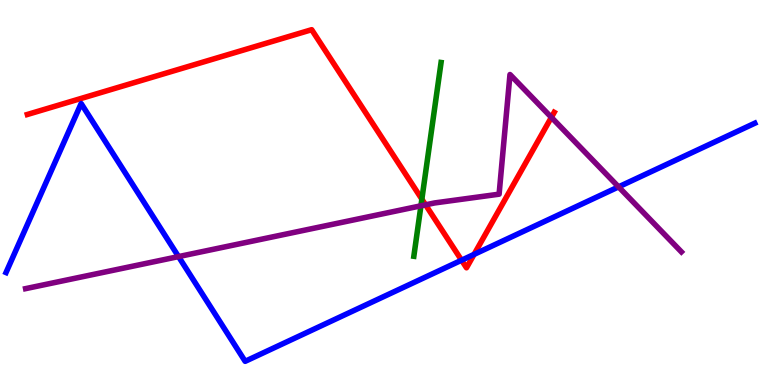[{'lines': ['blue', 'red'], 'intersections': [{'x': 5.96, 'y': 3.24}, {'x': 6.12, 'y': 3.39}]}, {'lines': ['green', 'red'], 'intersections': [{'x': 5.44, 'y': 4.83}]}, {'lines': ['purple', 'red'], 'intersections': [{'x': 5.49, 'y': 4.68}, {'x': 7.11, 'y': 6.95}]}, {'lines': ['blue', 'green'], 'intersections': []}, {'lines': ['blue', 'purple'], 'intersections': [{'x': 2.3, 'y': 3.34}, {'x': 7.98, 'y': 5.15}]}, {'lines': ['green', 'purple'], 'intersections': [{'x': 5.43, 'y': 4.65}]}]